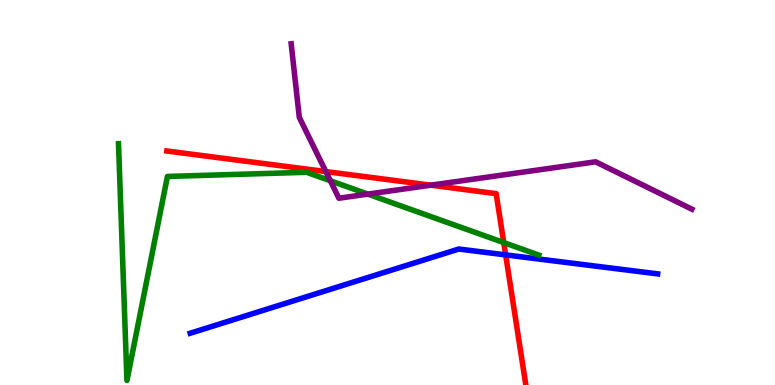[{'lines': ['blue', 'red'], 'intersections': [{'x': 6.52, 'y': 3.38}]}, {'lines': ['green', 'red'], 'intersections': [{'x': 6.5, 'y': 3.7}]}, {'lines': ['purple', 'red'], 'intersections': [{'x': 4.2, 'y': 5.54}, {'x': 5.56, 'y': 5.19}]}, {'lines': ['blue', 'green'], 'intersections': []}, {'lines': ['blue', 'purple'], 'intersections': []}, {'lines': ['green', 'purple'], 'intersections': [{'x': 4.26, 'y': 5.31}, {'x': 4.75, 'y': 4.96}]}]